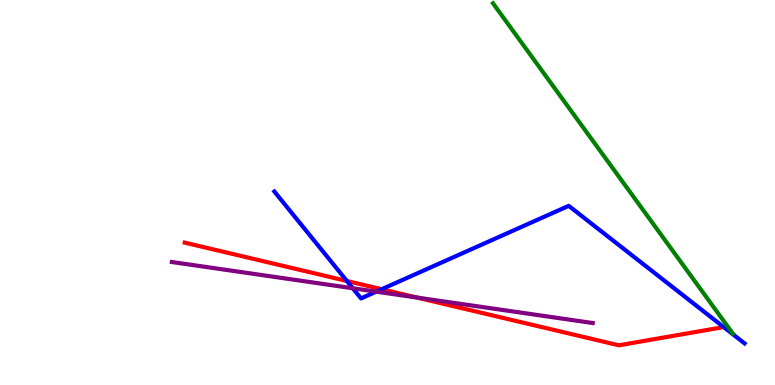[{'lines': ['blue', 'red'], 'intersections': [{'x': 4.48, 'y': 2.7}, {'x': 4.93, 'y': 2.49}]}, {'lines': ['green', 'red'], 'intersections': []}, {'lines': ['purple', 'red'], 'intersections': [{'x': 5.38, 'y': 2.27}]}, {'lines': ['blue', 'green'], 'intersections': []}, {'lines': ['blue', 'purple'], 'intersections': [{'x': 4.55, 'y': 2.51}, {'x': 4.85, 'y': 2.42}]}, {'lines': ['green', 'purple'], 'intersections': []}]